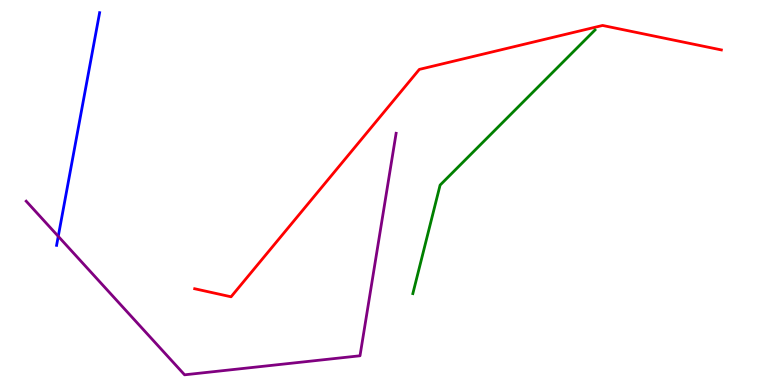[{'lines': ['blue', 'red'], 'intersections': []}, {'lines': ['green', 'red'], 'intersections': []}, {'lines': ['purple', 'red'], 'intersections': []}, {'lines': ['blue', 'green'], 'intersections': []}, {'lines': ['blue', 'purple'], 'intersections': [{'x': 0.752, 'y': 3.86}]}, {'lines': ['green', 'purple'], 'intersections': []}]